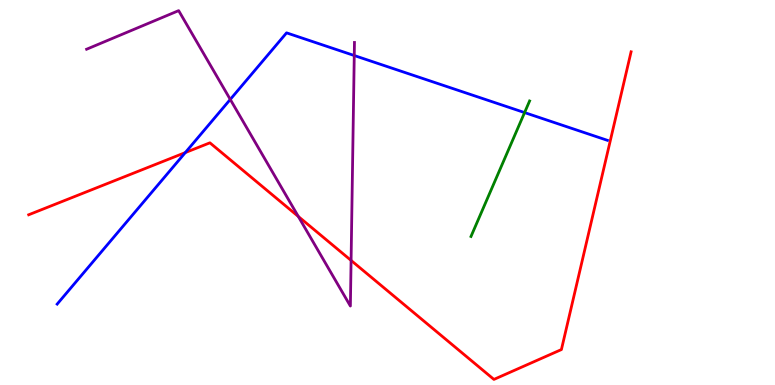[{'lines': ['blue', 'red'], 'intersections': [{'x': 2.39, 'y': 6.04}]}, {'lines': ['green', 'red'], 'intersections': []}, {'lines': ['purple', 'red'], 'intersections': [{'x': 3.85, 'y': 4.38}, {'x': 4.53, 'y': 3.24}]}, {'lines': ['blue', 'green'], 'intersections': [{'x': 6.77, 'y': 7.08}]}, {'lines': ['blue', 'purple'], 'intersections': [{'x': 2.97, 'y': 7.42}, {'x': 4.57, 'y': 8.56}]}, {'lines': ['green', 'purple'], 'intersections': []}]